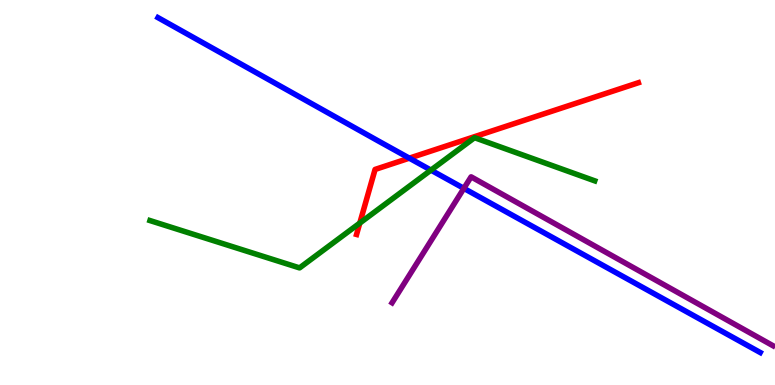[{'lines': ['blue', 'red'], 'intersections': [{'x': 5.28, 'y': 5.89}]}, {'lines': ['green', 'red'], 'intersections': [{'x': 4.64, 'y': 4.21}]}, {'lines': ['purple', 'red'], 'intersections': []}, {'lines': ['blue', 'green'], 'intersections': [{'x': 5.56, 'y': 5.58}]}, {'lines': ['blue', 'purple'], 'intersections': [{'x': 5.99, 'y': 5.11}]}, {'lines': ['green', 'purple'], 'intersections': []}]